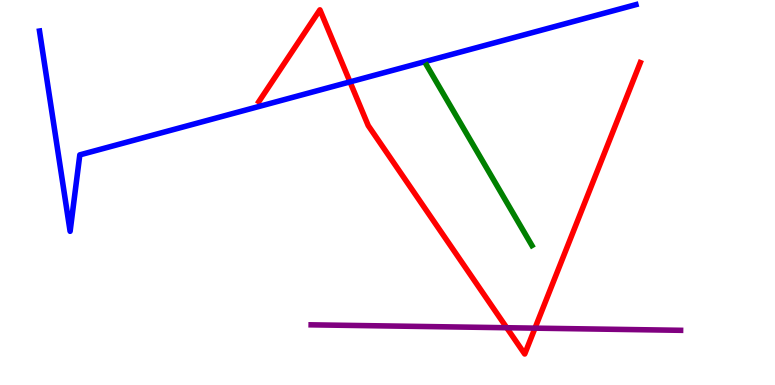[{'lines': ['blue', 'red'], 'intersections': [{'x': 4.52, 'y': 7.87}]}, {'lines': ['green', 'red'], 'intersections': []}, {'lines': ['purple', 'red'], 'intersections': [{'x': 6.54, 'y': 1.49}, {'x': 6.9, 'y': 1.48}]}, {'lines': ['blue', 'green'], 'intersections': []}, {'lines': ['blue', 'purple'], 'intersections': []}, {'lines': ['green', 'purple'], 'intersections': []}]